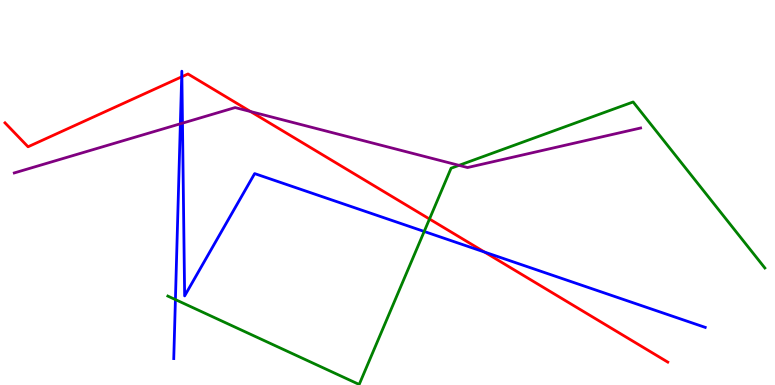[{'lines': ['blue', 'red'], 'intersections': [{'x': 2.34, 'y': 8.0}, {'x': 2.35, 'y': 8.01}, {'x': 6.25, 'y': 3.45}]}, {'lines': ['green', 'red'], 'intersections': [{'x': 5.54, 'y': 4.31}]}, {'lines': ['purple', 'red'], 'intersections': [{'x': 3.23, 'y': 7.1}]}, {'lines': ['blue', 'green'], 'intersections': [{'x': 2.26, 'y': 2.22}, {'x': 5.47, 'y': 3.99}]}, {'lines': ['blue', 'purple'], 'intersections': [{'x': 2.33, 'y': 6.78}, {'x': 2.35, 'y': 6.8}]}, {'lines': ['green', 'purple'], 'intersections': [{'x': 5.92, 'y': 5.71}]}]